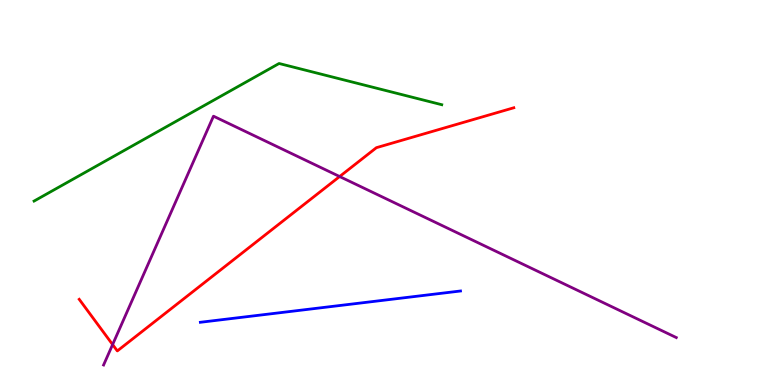[{'lines': ['blue', 'red'], 'intersections': []}, {'lines': ['green', 'red'], 'intersections': []}, {'lines': ['purple', 'red'], 'intersections': [{'x': 1.45, 'y': 1.05}, {'x': 4.38, 'y': 5.41}]}, {'lines': ['blue', 'green'], 'intersections': []}, {'lines': ['blue', 'purple'], 'intersections': []}, {'lines': ['green', 'purple'], 'intersections': []}]